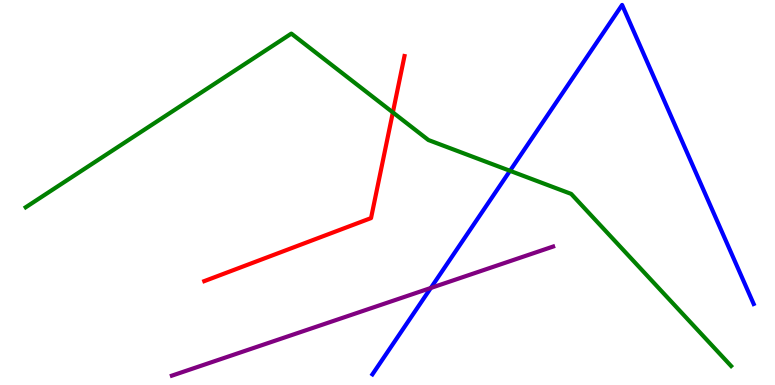[{'lines': ['blue', 'red'], 'intersections': []}, {'lines': ['green', 'red'], 'intersections': [{'x': 5.07, 'y': 7.08}]}, {'lines': ['purple', 'red'], 'intersections': []}, {'lines': ['blue', 'green'], 'intersections': [{'x': 6.58, 'y': 5.56}]}, {'lines': ['blue', 'purple'], 'intersections': [{'x': 5.56, 'y': 2.52}]}, {'lines': ['green', 'purple'], 'intersections': []}]